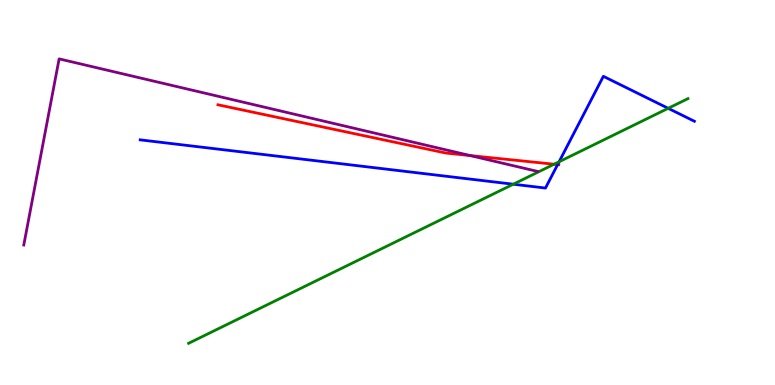[{'lines': ['blue', 'red'], 'intersections': [{'x': 7.2, 'y': 5.72}]}, {'lines': ['green', 'red'], 'intersections': [{'x': 7.15, 'y': 5.73}]}, {'lines': ['purple', 'red'], 'intersections': [{'x': 6.07, 'y': 5.96}]}, {'lines': ['blue', 'green'], 'intersections': [{'x': 6.62, 'y': 5.21}, {'x': 7.21, 'y': 5.8}, {'x': 8.62, 'y': 7.19}]}, {'lines': ['blue', 'purple'], 'intersections': []}, {'lines': ['green', 'purple'], 'intersections': []}]